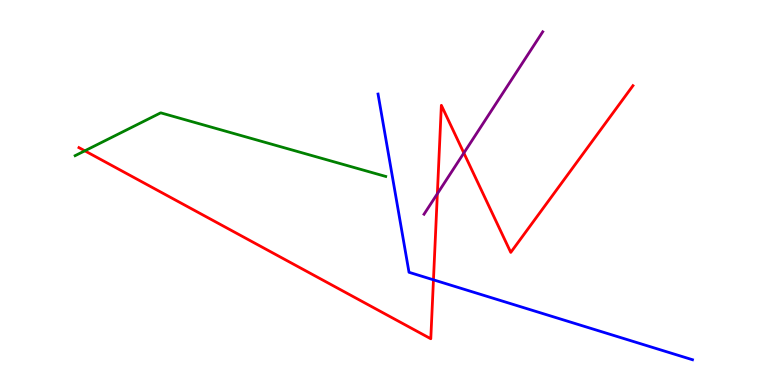[{'lines': ['blue', 'red'], 'intersections': [{'x': 5.59, 'y': 2.73}]}, {'lines': ['green', 'red'], 'intersections': [{'x': 1.09, 'y': 6.08}]}, {'lines': ['purple', 'red'], 'intersections': [{'x': 5.64, 'y': 4.97}, {'x': 5.99, 'y': 6.03}]}, {'lines': ['blue', 'green'], 'intersections': []}, {'lines': ['blue', 'purple'], 'intersections': []}, {'lines': ['green', 'purple'], 'intersections': []}]